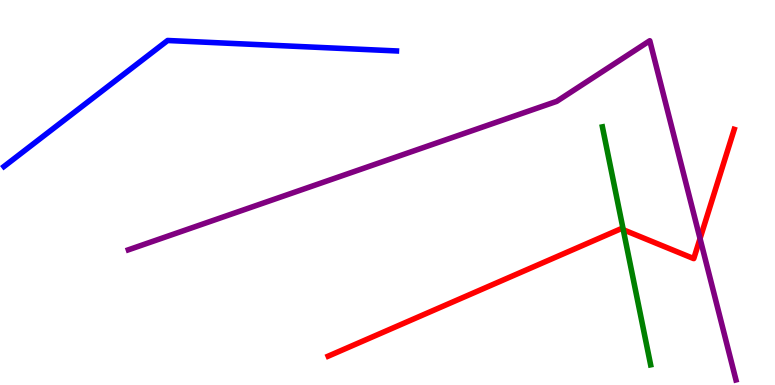[{'lines': ['blue', 'red'], 'intersections': []}, {'lines': ['green', 'red'], 'intersections': [{'x': 8.04, 'y': 4.03}]}, {'lines': ['purple', 'red'], 'intersections': [{'x': 9.03, 'y': 3.8}]}, {'lines': ['blue', 'green'], 'intersections': []}, {'lines': ['blue', 'purple'], 'intersections': []}, {'lines': ['green', 'purple'], 'intersections': []}]